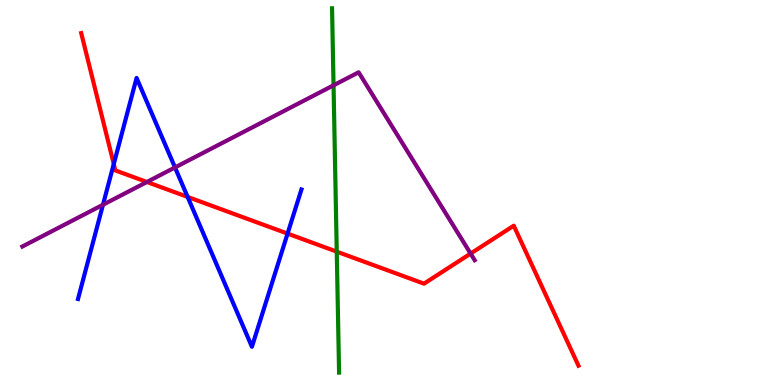[{'lines': ['blue', 'red'], 'intersections': [{'x': 1.47, 'y': 5.74}, {'x': 2.42, 'y': 4.88}, {'x': 3.71, 'y': 3.93}]}, {'lines': ['green', 'red'], 'intersections': [{'x': 4.35, 'y': 3.46}]}, {'lines': ['purple', 'red'], 'intersections': [{'x': 1.9, 'y': 5.27}, {'x': 6.07, 'y': 3.41}]}, {'lines': ['blue', 'green'], 'intersections': []}, {'lines': ['blue', 'purple'], 'intersections': [{'x': 1.33, 'y': 4.68}, {'x': 2.26, 'y': 5.65}]}, {'lines': ['green', 'purple'], 'intersections': [{'x': 4.3, 'y': 7.78}]}]